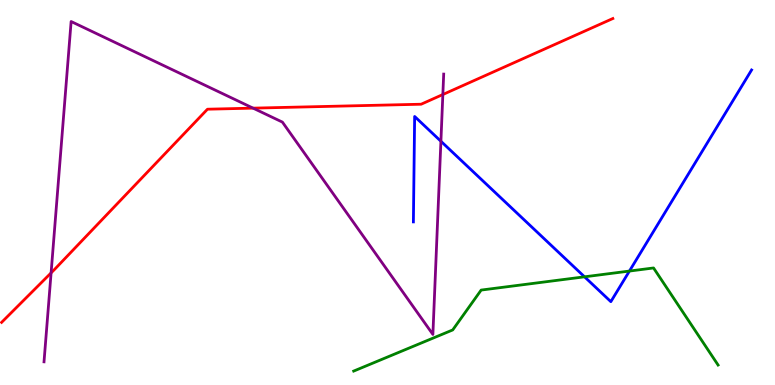[{'lines': ['blue', 'red'], 'intersections': []}, {'lines': ['green', 'red'], 'intersections': []}, {'lines': ['purple', 'red'], 'intersections': [{'x': 0.659, 'y': 2.91}, {'x': 3.27, 'y': 7.19}, {'x': 5.71, 'y': 7.55}]}, {'lines': ['blue', 'green'], 'intersections': [{'x': 7.54, 'y': 2.81}, {'x': 8.12, 'y': 2.96}]}, {'lines': ['blue', 'purple'], 'intersections': [{'x': 5.69, 'y': 6.33}]}, {'lines': ['green', 'purple'], 'intersections': []}]